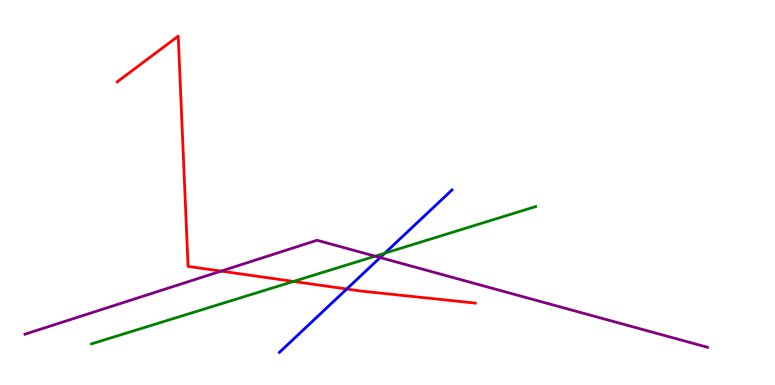[{'lines': ['blue', 'red'], 'intersections': [{'x': 4.47, 'y': 2.49}]}, {'lines': ['green', 'red'], 'intersections': [{'x': 3.79, 'y': 2.69}]}, {'lines': ['purple', 'red'], 'intersections': [{'x': 2.85, 'y': 2.96}]}, {'lines': ['blue', 'green'], 'intersections': [{'x': 4.96, 'y': 3.42}]}, {'lines': ['blue', 'purple'], 'intersections': [{'x': 4.91, 'y': 3.31}]}, {'lines': ['green', 'purple'], 'intersections': [{'x': 4.84, 'y': 3.35}]}]